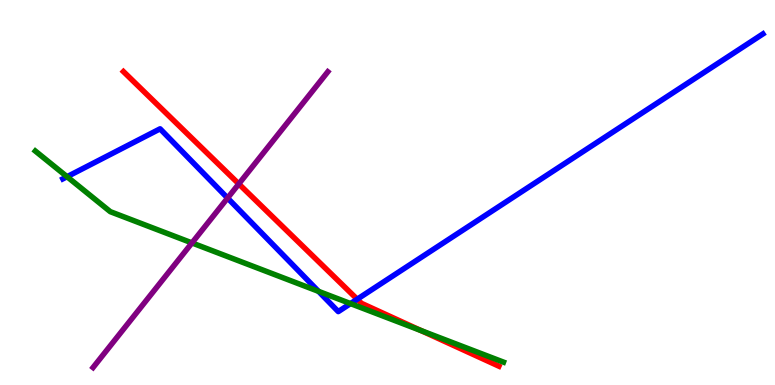[{'lines': ['blue', 'red'], 'intersections': [{'x': 4.61, 'y': 2.23}]}, {'lines': ['green', 'red'], 'intersections': [{'x': 5.43, 'y': 1.41}]}, {'lines': ['purple', 'red'], 'intersections': [{'x': 3.08, 'y': 5.22}]}, {'lines': ['blue', 'green'], 'intersections': [{'x': 0.865, 'y': 5.41}, {'x': 4.11, 'y': 2.43}, {'x': 4.52, 'y': 2.11}]}, {'lines': ['blue', 'purple'], 'intersections': [{'x': 2.94, 'y': 4.86}]}, {'lines': ['green', 'purple'], 'intersections': [{'x': 2.48, 'y': 3.69}]}]